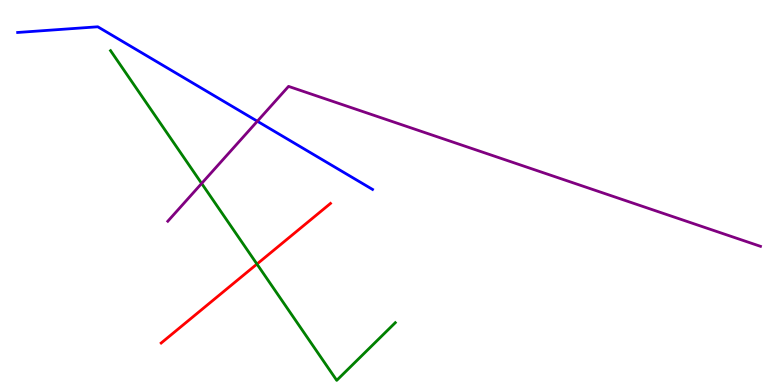[{'lines': ['blue', 'red'], 'intersections': []}, {'lines': ['green', 'red'], 'intersections': [{'x': 3.32, 'y': 3.14}]}, {'lines': ['purple', 'red'], 'intersections': []}, {'lines': ['blue', 'green'], 'intersections': []}, {'lines': ['blue', 'purple'], 'intersections': [{'x': 3.32, 'y': 6.85}]}, {'lines': ['green', 'purple'], 'intersections': [{'x': 2.6, 'y': 5.24}]}]